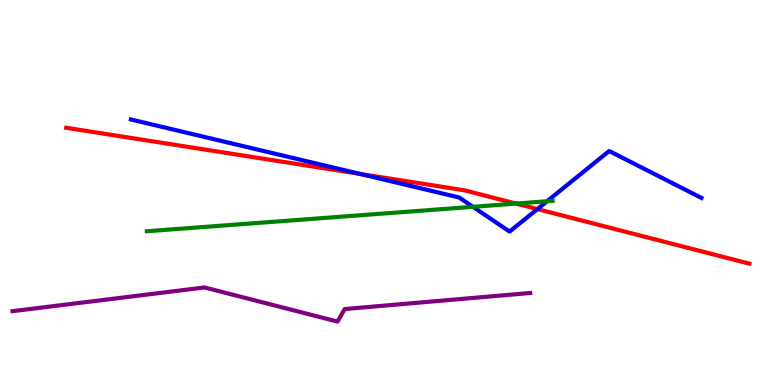[{'lines': ['blue', 'red'], 'intersections': [{'x': 4.64, 'y': 5.48}, {'x': 6.93, 'y': 4.57}]}, {'lines': ['green', 'red'], 'intersections': [{'x': 6.66, 'y': 4.71}]}, {'lines': ['purple', 'red'], 'intersections': []}, {'lines': ['blue', 'green'], 'intersections': [{'x': 6.1, 'y': 4.63}, {'x': 7.06, 'y': 4.77}]}, {'lines': ['blue', 'purple'], 'intersections': []}, {'lines': ['green', 'purple'], 'intersections': []}]